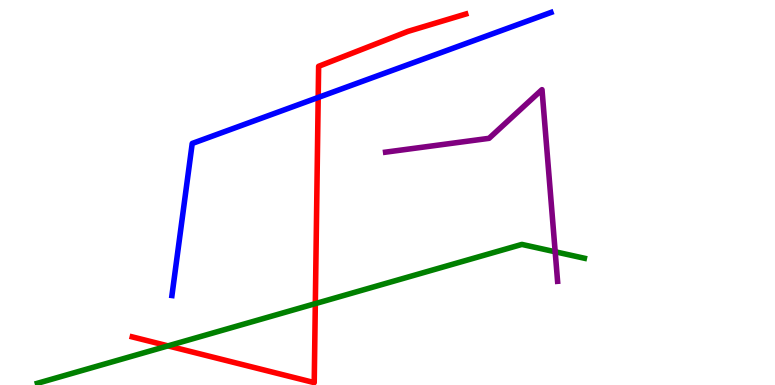[{'lines': ['blue', 'red'], 'intersections': [{'x': 4.11, 'y': 7.47}]}, {'lines': ['green', 'red'], 'intersections': [{'x': 2.17, 'y': 1.02}, {'x': 4.07, 'y': 2.11}]}, {'lines': ['purple', 'red'], 'intersections': []}, {'lines': ['blue', 'green'], 'intersections': []}, {'lines': ['blue', 'purple'], 'intersections': []}, {'lines': ['green', 'purple'], 'intersections': [{'x': 7.16, 'y': 3.46}]}]